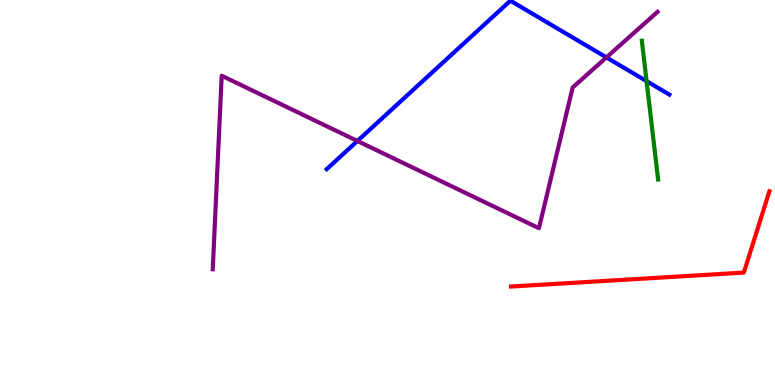[{'lines': ['blue', 'red'], 'intersections': []}, {'lines': ['green', 'red'], 'intersections': []}, {'lines': ['purple', 'red'], 'intersections': []}, {'lines': ['blue', 'green'], 'intersections': [{'x': 8.34, 'y': 7.89}]}, {'lines': ['blue', 'purple'], 'intersections': [{'x': 4.61, 'y': 6.34}, {'x': 7.82, 'y': 8.51}]}, {'lines': ['green', 'purple'], 'intersections': []}]